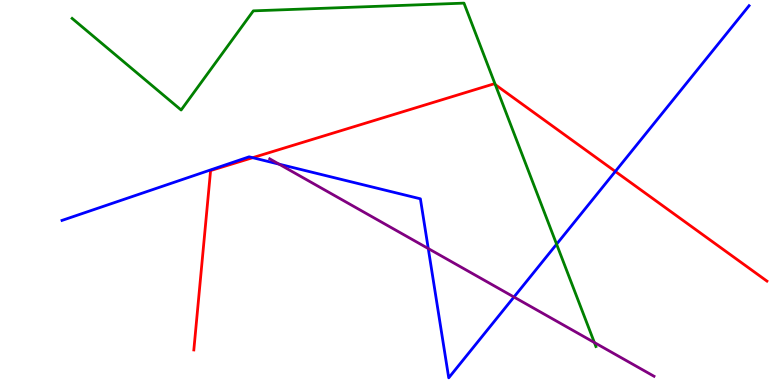[{'lines': ['blue', 'red'], 'intersections': [{'x': 3.26, 'y': 5.9}, {'x': 7.94, 'y': 5.55}]}, {'lines': ['green', 'red'], 'intersections': [{'x': 6.39, 'y': 7.8}]}, {'lines': ['purple', 'red'], 'intersections': []}, {'lines': ['blue', 'green'], 'intersections': [{'x': 7.18, 'y': 3.66}]}, {'lines': ['blue', 'purple'], 'intersections': [{'x': 3.6, 'y': 5.74}, {'x': 5.53, 'y': 3.54}, {'x': 6.63, 'y': 2.28}]}, {'lines': ['green', 'purple'], 'intersections': [{'x': 7.67, 'y': 1.1}]}]